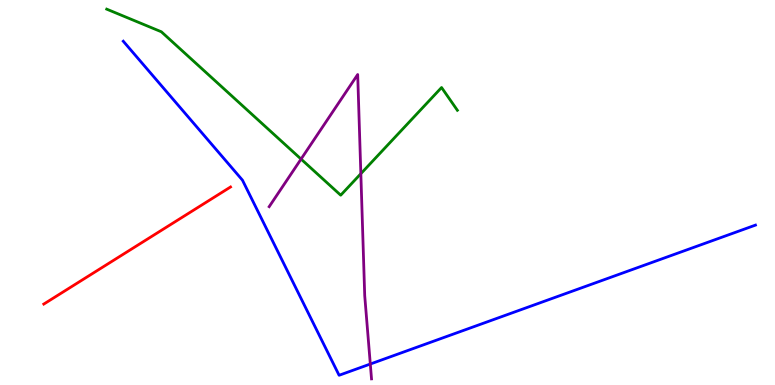[{'lines': ['blue', 'red'], 'intersections': []}, {'lines': ['green', 'red'], 'intersections': []}, {'lines': ['purple', 'red'], 'intersections': []}, {'lines': ['blue', 'green'], 'intersections': []}, {'lines': ['blue', 'purple'], 'intersections': [{'x': 4.78, 'y': 0.545}]}, {'lines': ['green', 'purple'], 'intersections': [{'x': 3.88, 'y': 5.87}, {'x': 4.66, 'y': 5.49}]}]